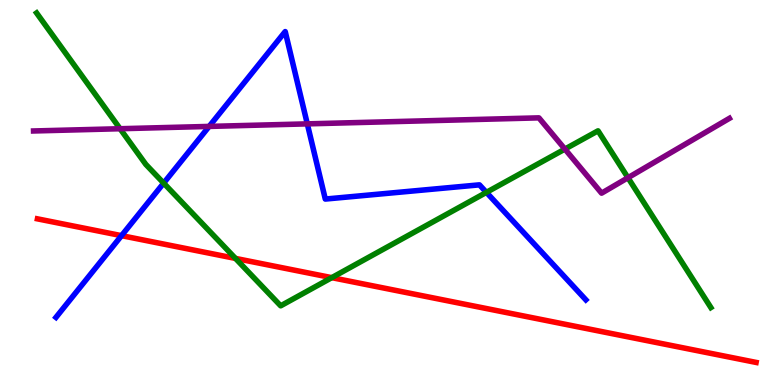[{'lines': ['blue', 'red'], 'intersections': [{'x': 1.57, 'y': 3.88}]}, {'lines': ['green', 'red'], 'intersections': [{'x': 3.04, 'y': 3.29}, {'x': 4.28, 'y': 2.79}]}, {'lines': ['purple', 'red'], 'intersections': []}, {'lines': ['blue', 'green'], 'intersections': [{'x': 2.11, 'y': 5.24}, {'x': 6.28, 'y': 5.0}]}, {'lines': ['blue', 'purple'], 'intersections': [{'x': 2.7, 'y': 6.72}, {'x': 3.97, 'y': 6.78}]}, {'lines': ['green', 'purple'], 'intersections': [{'x': 1.55, 'y': 6.66}, {'x': 7.29, 'y': 6.13}, {'x': 8.1, 'y': 5.38}]}]